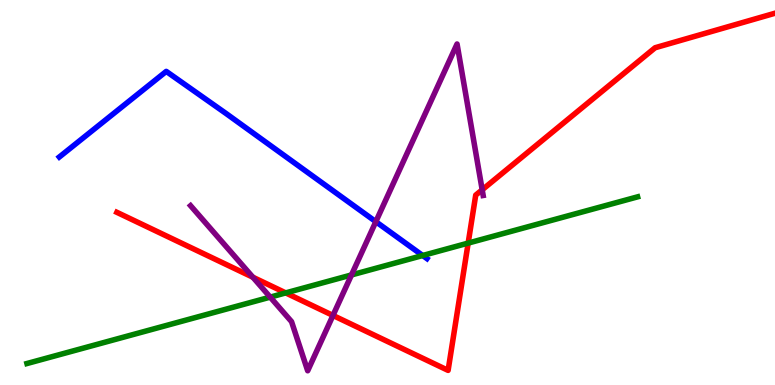[{'lines': ['blue', 'red'], 'intersections': []}, {'lines': ['green', 'red'], 'intersections': [{'x': 3.69, 'y': 2.39}, {'x': 6.04, 'y': 3.69}]}, {'lines': ['purple', 'red'], 'intersections': [{'x': 3.26, 'y': 2.8}, {'x': 4.3, 'y': 1.81}, {'x': 6.22, 'y': 5.07}]}, {'lines': ['blue', 'green'], 'intersections': [{'x': 5.45, 'y': 3.36}]}, {'lines': ['blue', 'purple'], 'intersections': [{'x': 4.85, 'y': 4.24}]}, {'lines': ['green', 'purple'], 'intersections': [{'x': 3.49, 'y': 2.28}, {'x': 4.54, 'y': 2.86}]}]